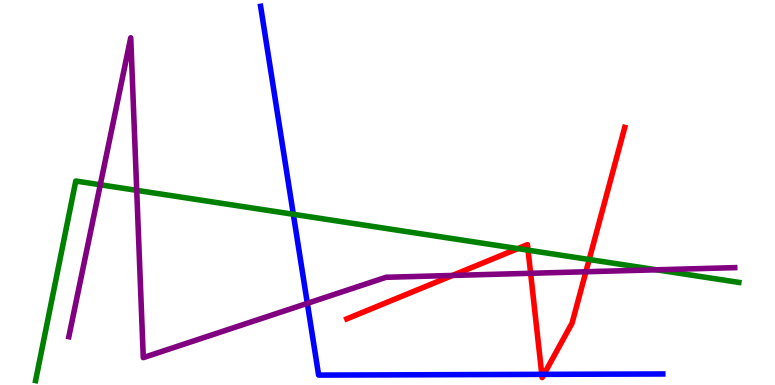[{'lines': ['blue', 'red'], 'intersections': [{'x': 6.99, 'y': 0.276}, {'x': 7.02, 'y': 0.276}]}, {'lines': ['green', 'red'], 'intersections': [{'x': 6.68, 'y': 3.54}, {'x': 6.81, 'y': 3.5}, {'x': 7.6, 'y': 3.26}]}, {'lines': ['purple', 'red'], 'intersections': [{'x': 5.84, 'y': 2.85}, {'x': 6.85, 'y': 2.9}, {'x': 7.56, 'y': 2.94}]}, {'lines': ['blue', 'green'], 'intersections': [{'x': 3.78, 'y': 4.43}]}, {'lines': ['blue', 'purple'], 'intersections': [{'x': 3.97, 'y': 2.12}]}, {'lines': ['green', 'purple'], 'intersections': [{'x': 1.29, 'y': 5.2}, {'x': 1.76, 'y': 5.06}, {'x': 8.47, 'y': 2.99}]}]